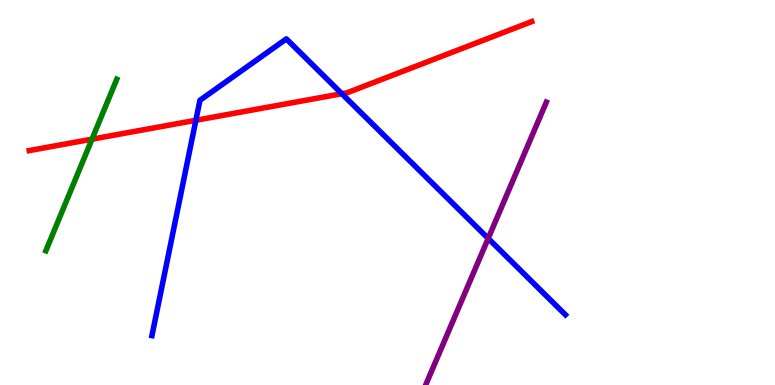[{'lines': ['blue', 'red'], 'intersections': [{'x': 2.53, 'y': 6.88}, {'x': 4.41, 'y': 7.57}]}, {'lines': ['green', 'red'], 'intersections': [{'x': 1.19, 'y': 6.39}]}, {'lines': ['purple', 'red'], 'intersections': []}, {'lines': ['blue', 'green'], 'intersections': []}, {'lines': ['blue', 'purple'], 'intersections': [{'x': 6.3, 'y': 3.81}]}, {'lines': ['green', 'purple'], 'intersections': []}]